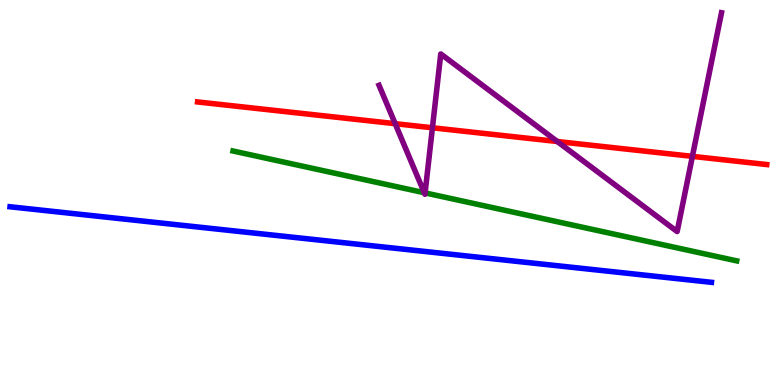[{'lines': ['blue', 'red'], 'intersections': []}, {'lines': ['green', 'red'], 'intersections': []}, {'lines': ['purple', 'red'], 'intersections': [{'x': 5.1, 'y': 6.79}, {'x': 5.58, 'y': 6.68}, {'x': 7.19, 'y': 6.32}, {'x': 8.93, 'y': 5.94}]}, {'lines': ['blue', 'green'], 'intersections': []}, {'lines': ['blue', 'purple'], 'intersections': []}, {'lines': ['green', 'purple'], 'intersections': [{'x': 5.47, 'y': 4.99}, {'x': 5.48, 'y': 4.99}]}]